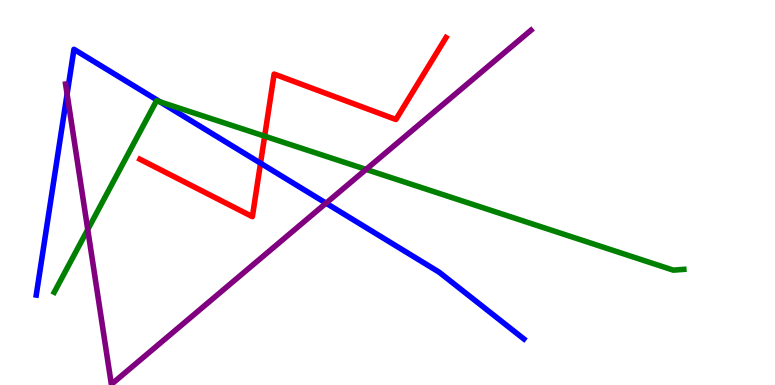[{'lines': ['blue', 'red'], 'intersections': [{'x': 3.36, 'y': 5.76}]}, {'lines': ['green', 'red'], 'intersections': [{'x': 3.41, 'y': 6.46}]}, {'lines': ['purple', 'red'], 'intersections': []}, {'lines': ['blue', 'green'], 'intersections': [{'x': 2.07, 'y': 7.35}]}, {'lines': ['blue', 'purple'], 'intersections': [{'x': 0.866, 'y': 7.56}, {'x': 4.21, 'y': 4.72}]}, {'lines': ['green', 'purple'], 'intersections': [{'x': 1.13, 'y': 4.04}, {'x': 4.72, 'y': 5.6}]}]